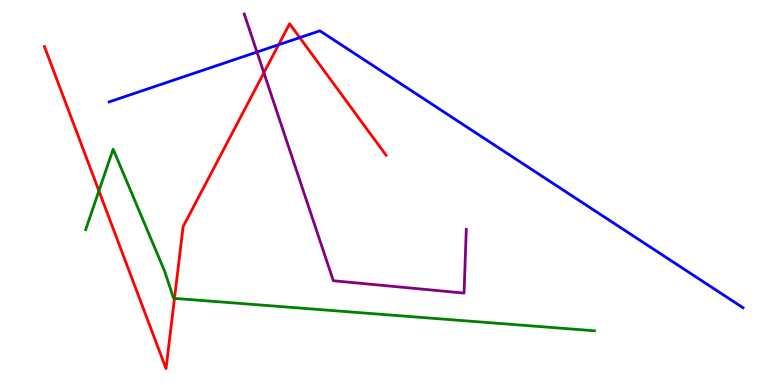[{'lines': ['blue', 'red'], 'intersections': [{'x': 3.59, 'y': 8.84}, {'x': 3.87, 'y': 9.02}]}, {'lines': ['green', 'red'], 'intersections': [{'x': 1.28, 'y': 5.04}, {'x': 2.25, 'y': 2.25}]}, {'lines': ['purple', 'red'], 'intersections': [{'x': 3.4, 'y': 8.11}]}, {'lines': ['blue', 'green'], 'intersections': []}, {'lines': ['blue', 'purple'], 'intersections': [{'x': 3.32, 'y': 8.65}]}, {'lines': ['green', 'purple'], 'intersections': []}]